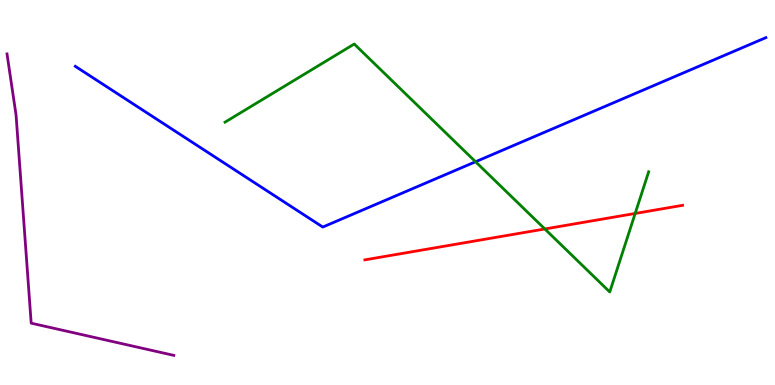[{'lines': ['blue', 'red'], 'intersections': []}, {'lines': ['green', 'red'], 'intersections': [{'x': 7.03, 'y': 4.05}, {'x': 8.2, 'y': 4.46}]}, {'lines': ['purple', 'red'], 'intersections': []}, {'lines': ['blue', 'green'], 'intersections': [{'x': 6.14, 'y': 5.8}]}, {'lines': ['blue', 'purple'], 'intersections': []}, {'lines': ['green', 'purple'], 'intersections': []}]